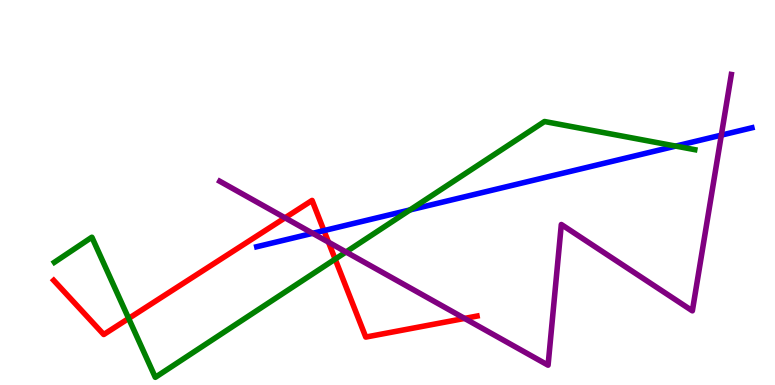[{'lines': ['blue', 'red'], 'intersections': [{'x': 4.18, 'y': 4.01}]}, {'lines': ['green', 'red'], 'intersections': [{'x': 1.66, 'y': 1.73}, {'x': 4.32, 'y': 3.27}]}, {'lines': ['purple', 'red'], 'intersections': [{'x': 3.68, 'y': 4.34}, {'x': 4.24, 'y': 3.71}, {'x': 5.99, 'y': 1.73}]}, {'lines': ['blue', 'green'], 'intersections': [{'x': 5.29, 'y': 4.55}, {'x': 8.72, 'y': 6.21}]}, {'lines': ['blue', 'purple'], 'intersections': [{'x': 4.03, 'y': 3.94}, {'x': 9.31, 'y': 6.49}]}, {'lines': ['green', 'purple'], 'intersections': [{'x': 4.46, 'y': 3.45}]}]